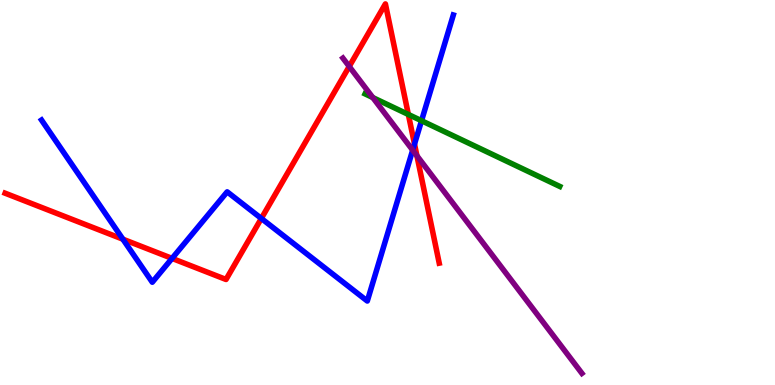[{'lines': ['blue', 'red'], 'intersections': [{'x': 1.59, 'y': 3.79}, {'x': 2.22, 'y': 3.29}, {'x': 3.37, 'y': 4.33}, {'x': 5.35, 'y': 6.26}]}, {'lines': ['green', 'red'], 'intersections': [{'x': 5.27, 'y': 7.03}]}, {'lines': ['purple', 'red'], 'intersections': [{'x': 4.51, 'y': 8.27}, {'x': 5.38, 'y': 5.95}]}, {'lines': ['blue', 'green'], 'intersections': [{'x': 5.44, 'y': 6.86}]}, {'lines': ['blue', 'purple'], 'intersections': [{'x': 5.32, 'y': 6.1}]}, {'lines': ['green', 'purple'], 'intersections': [{'x': 4.81, 'y': 7.47}]}]